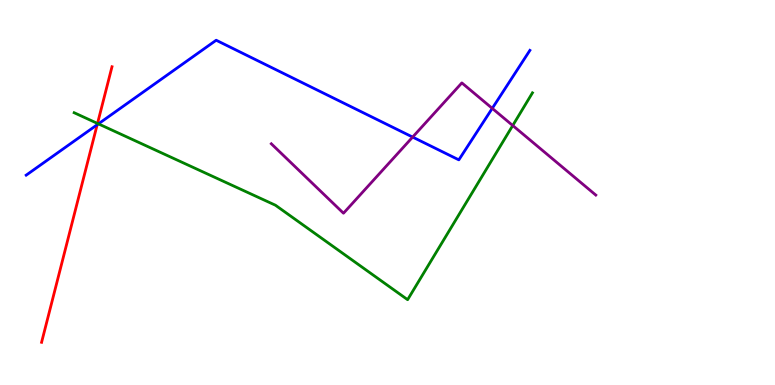[{'lines': ['blue', 'red'], 'intersections': [{'x': 1.25, 'y': 6.76}]}, {'lines': ['green', 'red'], 'intersections': [{'x': 1.26, 'y': 6.79}]}, {'lines': ['purple', 'red'], 'intersections': []}, {'lines': ['blue', 'green'], 'intersections': [{'x': 1.27, 'y': 6.78}]}, {'lines': ['blue', 'purple'], 'intersections': [{'x': 5.32, 'y': 6.44}, {'x': 6.35, 'y': 7.19}]}, {'lines': ['green', 'purple'], 'intersections': [{'x': 6.62, 'y': 6.74}]}]